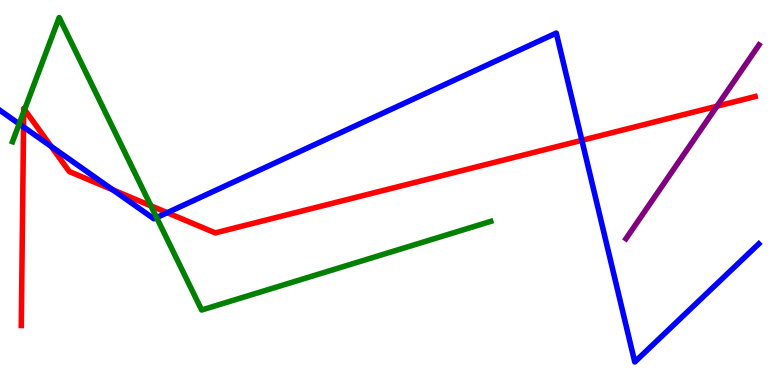[{'lines': ['blue', 'red'], 'intersections': [{'x': 0.304, 'y': 6.7}, {'x': 0.66, 'y': 6.2}, {'x': 1.46, 'y': 5.07}, {'x': 2.16, 'y': 4.48}, {'x': 7.51, 'y': 6.36}]}, {'lines': ['green', 'red'], 'intersections': [{'x': 0.306, 'y': 7.09}, {'x': 0.317, 'y': 7.15}, {'x': 1.95, 'y': 4.65}]}, {'lines': ['purple', 'red'], 'intersections': [{'x': 9.25, 'y': 7.24}]}, {'lines': ['blue', 'green'], 'intersections': [{'x': 0.248, 'y': 6.78}, {'x': 2.02, 'y': 4.35}]}, {'lines': ['blue', 'purple'], 'intersections': []}, {'lines': ['green', 'purple'], 'intersections': []}]